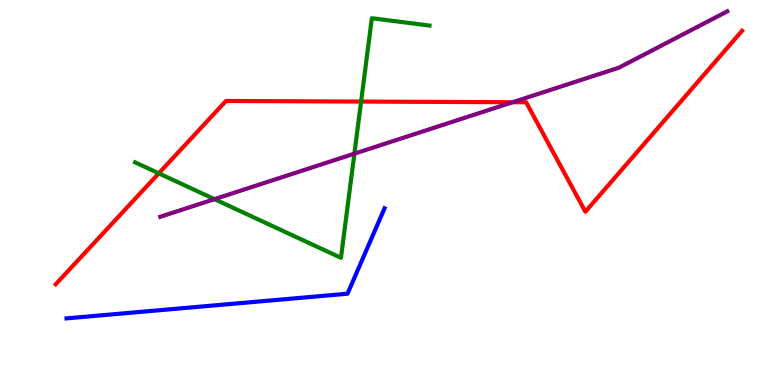[{'lines': ['blue', 'red'], 'intersections': []}, {'lines': ['green', 'red'], 'intersections': [{'x': 2.05, 'y': 5.5}, {'x': 4.66, 'y': 7.36}]}, {'lines': ['purple', 'red'], 'intersections': [{'x': 6.61, 'y': 7.34}]}, {'lines': ['blue', 'green'], 'intersections': []}, {'lines': ['blue', 'purple'], 'intersections': []}, {'lines': ['green', 'purple'], 'intersections': [{'x': 2.77, 'y': 4.83}, {'x': 4.57, 'y': 6.01}]}]